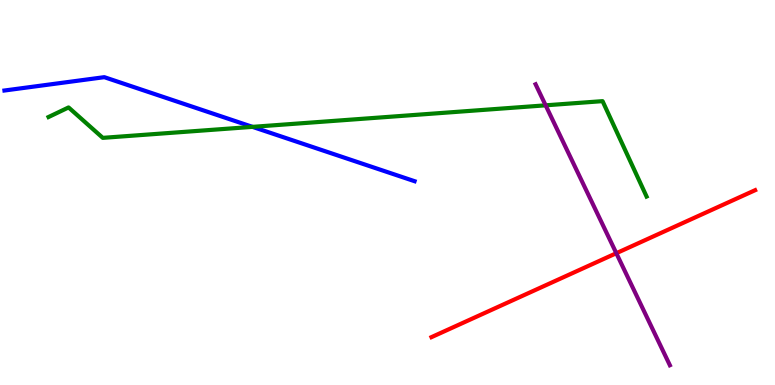[{'lines': ['blue', 'red'], 'intersections': []}, {'lines': ['green', 'red'], 'intersections': []}, {'lines': ['purple', 'red'], 'intersections': [{'x': 7.95, 'y': 3.42}]}, {'lines': ['blue', 'green'], 'intersections': [{'x': 3.26, 'y': 6.7}]}, {'lines': ['blue', 'purple'], 'intersections': []}, {'lines': ['green', 'purple'], 'intersections': [{'x': 7.04, 'y': 7.26}]}]